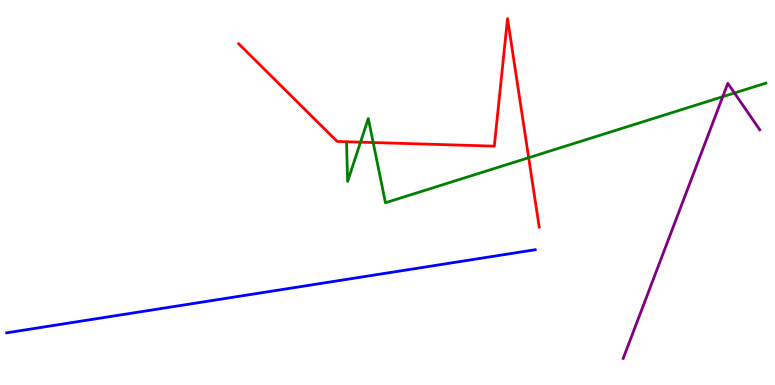[{'lines': ['blue', 'red'], 'intersections': []}, {'lines': ['green', 'red'], 'intersections': [{'x': 4.65, 'y': 6.31}, {'x': 4.82, 'y': 6.3}, {'x': 6.82, 'y': 5.9}]}, {'lines': ['purple', 'red'], 'intersections': []}, {'lines': ['blue', 'green'], 'intersections': []}, {'lines': ['blue', 'purple'], 'intersections': []}, {'lines': ['green', 'purple'], 'intersections': [{'x': 9.33, 'y': 7.49}, {'x': 9.48, 'y': 7.58}]}]